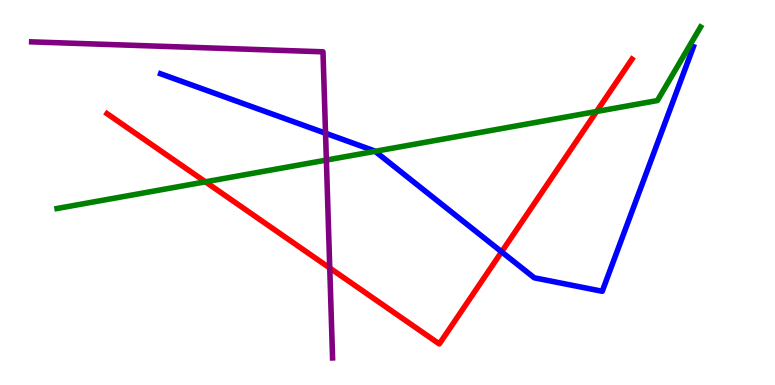[{'lines': ['blue', 'red'], 'intersections': [{'x': 6.47, 'y': 3.46}]}, {'lines': ['green', 'red'], 'intersections': [{'x': 2.65, 'y': 5.28}, {'x': 7.7, 'y': 7.1}]}, {'lines': ['purple', 'red'], 'intersections': [{'x': 4.25, 'y': 3.04}]}, {'lines': ['blue', 'green'], 'intersections': [{'x': 4.84, 'y': 6.07}]}, {'lines': ['blue', 'purple'], 'intersections': [{'x': 4.2, 'y': 6.54}]}, {'lines': ['green', 'purple'], 'intersections': [{'x': 4.21, 'y': 5.84}]}]